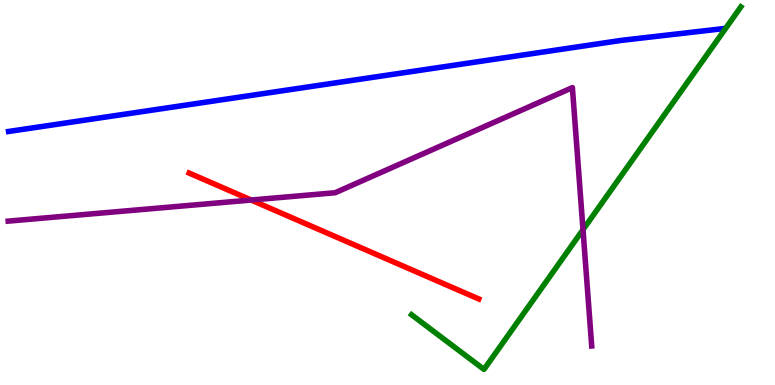[{'lines': ['blue', 'red'], 'intersections': []}, {'lines': ['green', 'red'], 'intersections': []}, {'lines': ['purple', 'red'], 'intersections': [{'x': 3.24, 'y': 4.8}]}, {'lines': ['blue', 'green'], 'intersections': []}, {'lines': ['blue', 'purple'], 'intersections': []}, {'lines': ['green', 'purple'], 'intersections': [{'x': 7.52, 'y': 4.03}]}]